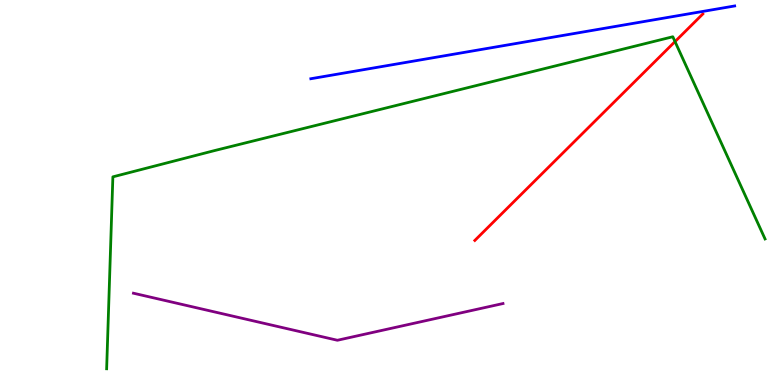[{'lines': ['blue', 'red'], 'intersections': []}, {'lines': ['green', 'red'], 'intersections': [{'x': 8.71, 'y': 8.92}]}, {'lines': ['purple', 'red'], 'intersections': []}, {'lines': ['blue', 'green'], 'intersections': []}, {'lines': ['blue', 'purple'], 'intersections': []}, {'lines': ['green', 'purple'], 'intersections': []}]